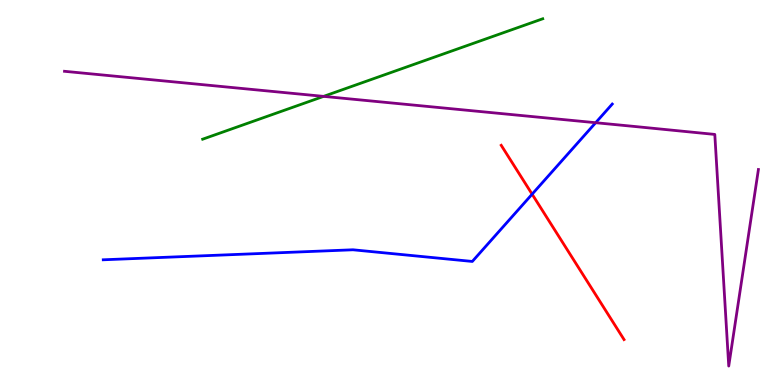[{'lines': ['blue', 'red'], 'intersections': [{'x': 6.87, 'y': 4.96}]}, {'lines': ['green', 'red'], 'intersections': []}, {'lines': ['purple', 'red'], 'intersections': []}, {'lines': ['blue', 'green'], 'intersections': []}, {'lines': ['blue', 'purple'], 'intersections': [{'x': 7.69, 'y': 6.81}]}, {'lines': ['green', 'purple'], 'intersections': [{'x': 4.18, 'y': 7.5}]}]